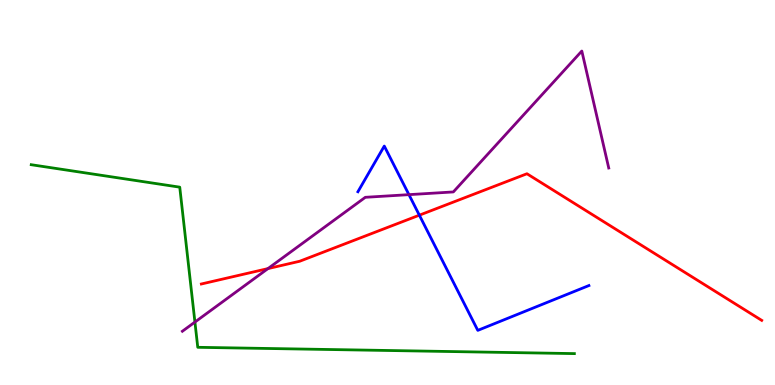[{'lines': ['blue', 'red'], 'intersections': [{'x': 5.41, 'y': 4.41}]}, {'lines': ['green', 'red'], 'intersections': []}, {'lines': ['purple', 'red'], 'intersections': [{'x': 3.46, 'y': 3.02}]}, {'lines': ['blue', 'green'], 'intersections': []}, {'lines': ['blue', 'purple'], 'intersections': [{'x': 5.28, 'y': 4.94}]}, {'lines': ['green', 'purple'], 'intersections': [{'x': 2.52, 'y': 1.63}]}]